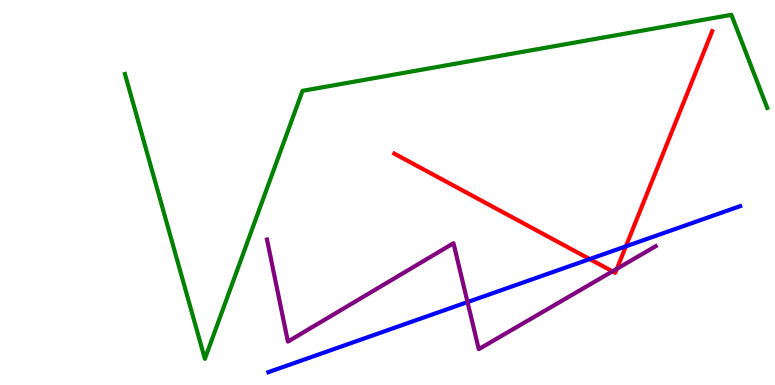[{'lines': ['blue', 'red'], 'intersections': [{'x': 7.61, 'y': 3.27}, {'x': 8.08, 'y': 3.6}]}, {'lines': ['green', 'red'], 'intersections': []}, {'lines': ['purple', 'red'], 'intersections': [{'x': 7.9, 'y': 2.95}, {'x': 7.96, 'y': 3.02}]}, {'lines': ['blue', 'green'], 'intersections': []}, {'lines': ['blue', 'purple'], 'intersections': [{'x': 6.03, 'y': 2.15}]}, {'lines': ['green', 'purple'], 'intersections': []}]